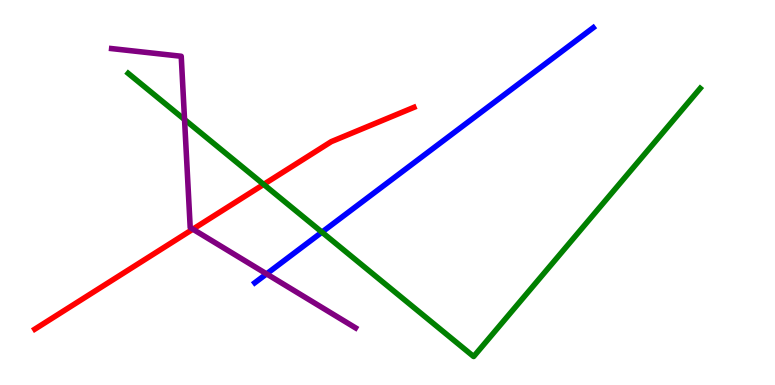[{'lines': ['blue', 'red'], 'intersections': []}, {'lines': ['green', 'red'], 'intersections': [{'x': 3.4, 'y': 5.21}]}, {'lines': ['purple', 'red'], 'intersections': [{'x': 2.49, 'y': 4.05}]}, {'lines': ['blue', 'green'], 'intersections': [{'x': 4.15, 'y': 3.97}]}, {'lines': ['blue', 'purple'], 'intersections': [{'x': 3.44, 'y': 2.89}]}, {'lines': ['green', 'purple'], 'intersections': [{'x': 2.38, 'y': 6.9}]}]